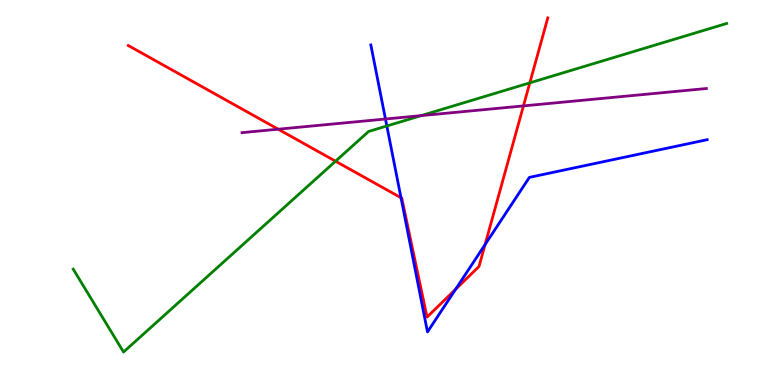[{'lines': ['blue', 'red'], 'intersections': [{'x': 5.17, 'y': 4.86}, {'x': 5.88, 'y': 2.49}, {'x': 6.26, 'y': 3.65}]}, {'lines': ['green', 'red'], 'intersections': [{'x': 4.33, 'y': 5.81}, {'x': 6.84, 'y': 7.85}]}, {'lines': ['purple', 'red'], 'intersections': [{'x': 3.59, 'y': 6.64}, {'x': 6.75, 'y': 7.25}]}, {'lines': ['blue', 'green'], 'intersections': [{'x': 4.99, 'y': 6.73}]}, {'lines': ['blue', 'purple'], 'intersections': [{'x': 4.97, 'y': 6.91}]}, {'lines': ['green', 'purple'], 'intersections': [{'x': 5.43, 'y': 7.0}]}]